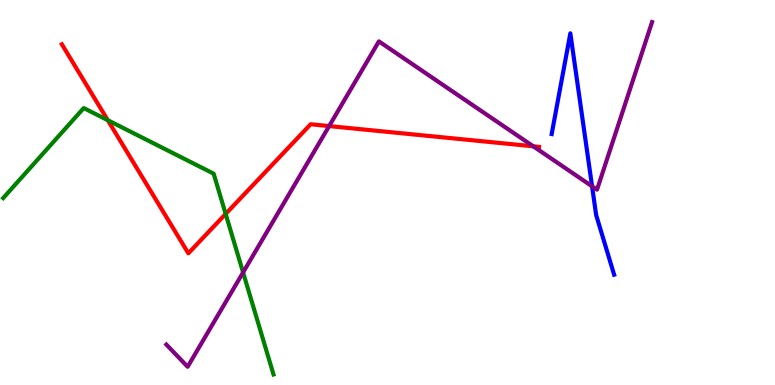[{'lines': ['blue', 'red'], 'intersections': []}, {'lines': ['green', 'red'], 'intersections': [{'x': 1.39, 'y': 6.88}, {'x': 2.91, 'y': 4.44}]}, {'lines': ['purple', 'red'], 'intersections': [{'x': 4.25, 'y': 6.73}, {'x': 6.88, 'y': 6.2}]}, {'lines': ['blue', 'green'], 'intersections': []}, {'lines': ['blue', 'purple'], 'intersections': [{'x': 7.64, 'y': 5.16}]}, {'lines': ['green', 'purple'], 'intersections': [{'x': 3.14, 'y': 2.92}]}]